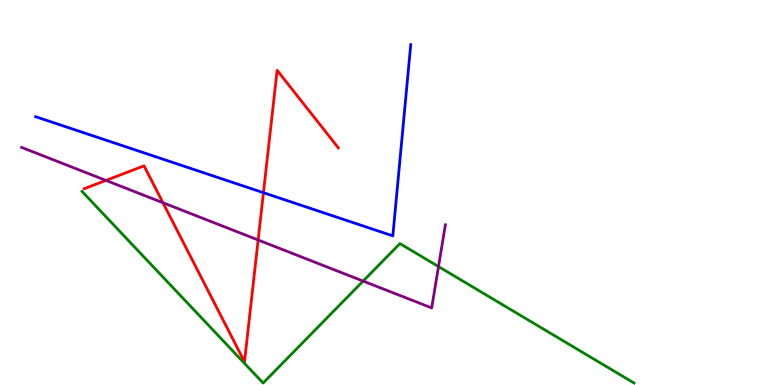[{'lines': ['blue', 'red'], 'intersections': [{'x': 3.4, 'y': 4.99}]}, {'lines': ['green', 'red'], 'intersections': []}, {'lines': ['purple', 'red'], 'intersections': [{'x': 1.37, 'y': 5.31}, {'x': 2.1, 'y': 4.73}, {'x': 3.33, 'y': 3.77}]}, {'lines': ['blue', 'green'], 'intersections': []}, {'lines': ['blue', 'purple'], 'intersections': []}, {'lines': ['green', 'purple'], 'intersections': [{'x': 4.69, 'y': 2.7}, {'x': 5.66, 'y': 3.08}]}]